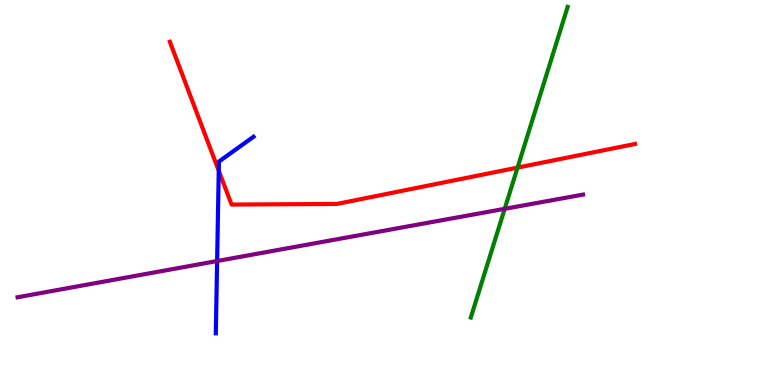[{'lines': ['blue', 'red'], 'intersections': [{'x': 2.82, 'y': 5.57}]}, {'lines': ['green', 'red'], 'intersections': [{'x': 6.68, 'y': 5.65}]}, {'lines': ['purple', 'red'], 'intersections': []}, {'lines': ['blue', 'green'], 'intersections': []}, {'lines': ['blue', 'purple'], 'intersections': [{'x': 2.8, 'y': 3.22}]}, {'lines': ['green', 'purple'], 'intersections': [{'x': 6.51, 'y': 4.58}]}]